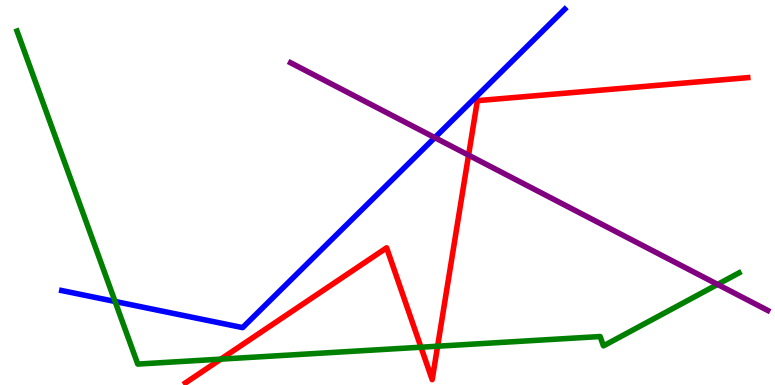[{'lines': ['blue', 'red'], 'intersections': []}, {'lines': ['green', 'red'], 'intersections': [{'x': 2.85, 'y': 0.672}, {'x': 5.43, 'y': 0.982}, {'x': 5.65, 'y': 1.01}]}, {'lines': ['purple', 'red'], 'intersections': [{'x': 6.05, 'y': 5.97}]}, {'lines': ['blue', 'green'], 'intersections': [{'x': 1.48, 'y': 2.17}]}, {'lines': ['blue', 'purple'], 'intersections': [{'x': 5.61, 'y': 6.43}]}, {'lines': ['green', 'purple'], 'intersections': [{'x': 9.26, 'y': 2.61}]}]